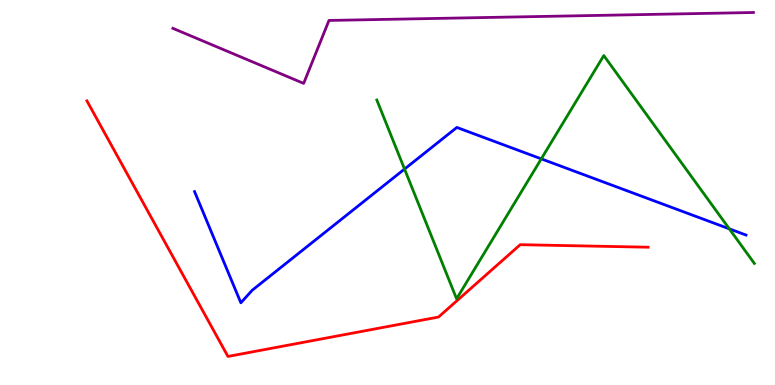[{'lines': ['blue', 'red'], 'intersections': []}, {'lines': ['green', 'red'], 'intersections': []}, {'lines': ['purple', 'red'], 'intersections': []}, {'lines': ['blue', 'green'], 'intersections': [{'x': 5.22, 'y': 5.61}, {'x': 6.98, 'y': 5.87}, {'x': 9.41, 'y': 4.06}]}, {'lines': ['blue', 'purple'], 'intersections': []}, {'lines': ['green', 'purple'], 'intersections': []}]